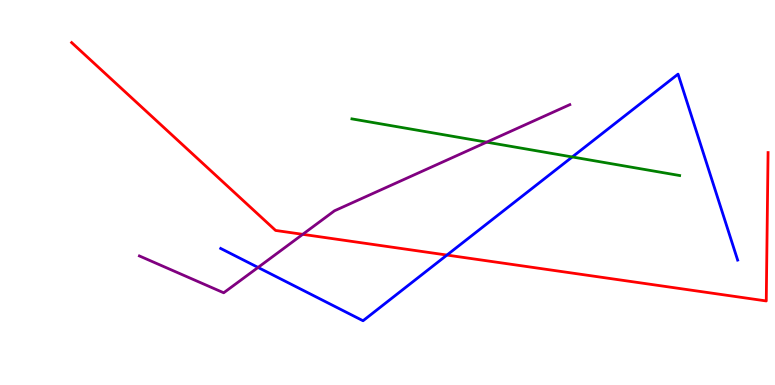[{'lines': ['blue', 'red'], 'intersections': [{'x': 5.77, 'y': 3.37}]}, {'lines': ['green', 'red'], 'intersections': []}, {'lines': ['purple', 'red'], 'intersections': [{'x': 3.91, 'y': 3.91}]}, {'lines': ['blue', 'green'], 'intersections': [{'x': 7.38, 'y': 5.92}]}, {'lines': ['blue', 'purple'], 'intersections': [{'x': 3.33, 'y': 3.05}]}, {'lines': ['green', 'purple'], 'intersections': [{'x': 6.28, 'y': 6.31}]}]